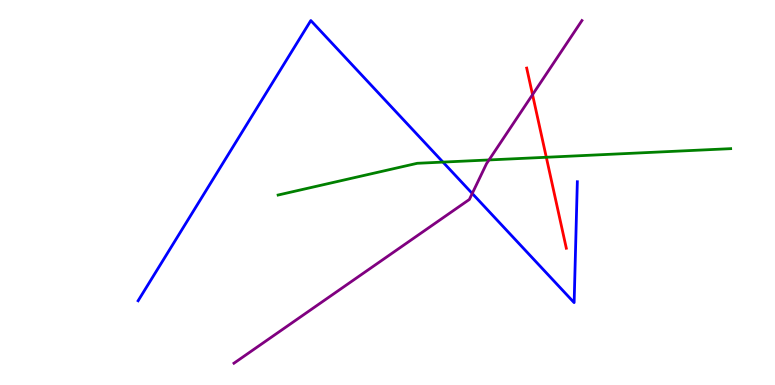[{'lines': ['blue', 'red'], 'intersections': []}, {'lines': ['green', 'red'], 'intersections': [{'x': 7.05, 'y': 5.92}]}, {'lines': ['purple', 'red'], 'intersections': [{'x': 6.87, 'y': 7.54}]}, {'lines': ['blue', 'green'], 'intersections': [{'x': 5.72, 'y': 5.79}]}, {'lines': ['blue', 'purple'], 'intersections': [{'x': 6.09, 'y': 4.97}]}, {'lines': ['green', 'purple'], 'intersections': [{'x': 6.31, 'y': 5.85}]}]